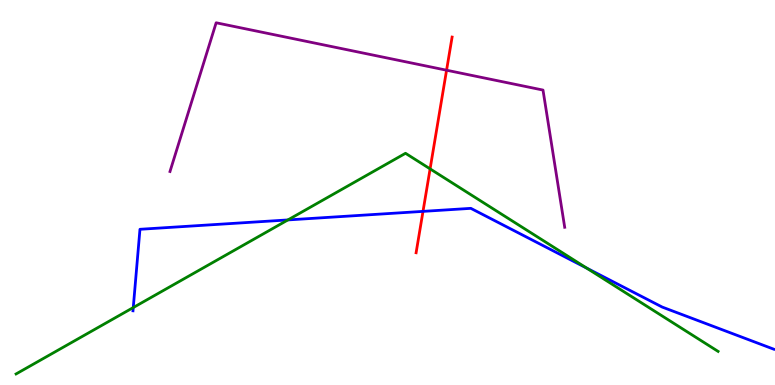[{'lines': ['blue', 'red'], 'intersections': [{'x': 5.46, 'y': 4.51}]}, {'lines': ['green', 'red'], 'intersections': [{'x': 5.55, 'y': 5.61}]}, {'lines': ['purple', 'red'], 'intersections': [{'x': 5.76, 'y': 8.18}]}, {'lines': ['blue', 'green'], 'intersections': [{'x': 1.72, 'y': 2.01}, {'x': 3.72, 'y': 4.29}, {'x': 7.57, 'y': 3.04}]}, {'lines': ['blue', 'purple'], 'intersections': []}, {'lines': ['green', 'purple'], 'intersections': []}]